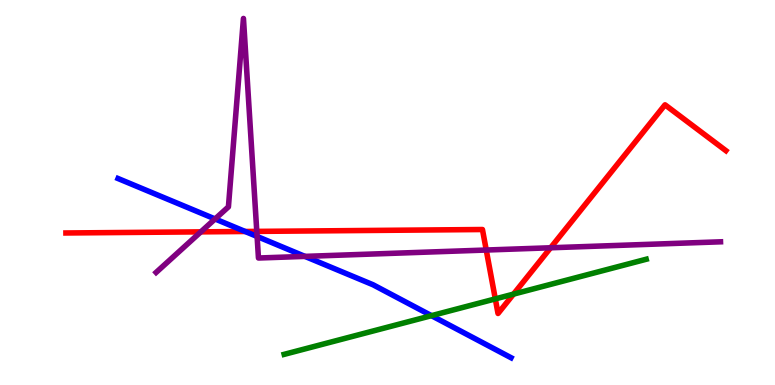[{'lines': ['blue', 'red'], 'intersections': [{'x': 3.16, 'y': 3.99}]}, {'lines': ['green', 'red'], 'intersections': [{'x': 6.39, 'y': 2.24}, {'x': 6.63, 'y': 2.36}]}, {'lines': ['purple', 'red'], 'intersections': [{'x': 2.59, 'y': 3.98}, {'x': 3.31, 'y': 3.99}, {'x': 6.27, 'y': 3.51}, {'x': 7.1, 'y': 3.56}]}, {'lines': ['blue', 'green'], 'intersections': [{'x': 5.57, 'y': 1.8}]}, {'lines': ['blue', 'purple'], 'intersections': [{'x': 2.78, 'y': 4.31}, {'x': 3.32, 'y': 3.86}, {'x': 3.93, 'y': 3.34}]}, {'lines': ['green', 'purple'], 'intersections': []}]